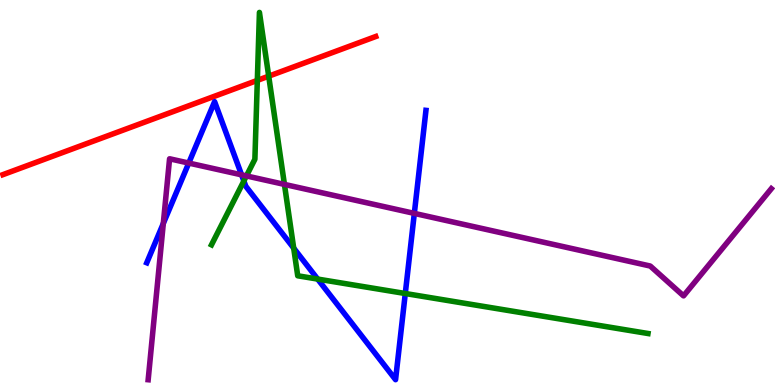[{'lines': ['blue', 'red'], 'intersections': []}, {'lines': ['green', 'red'], 'intersections': [{'x': 3.32, 'y': 7.91}, {'x': 3.47, 'y': 8.02}]}, {'lines': ['purple', 'red'], 'intersections': []}, {'lines': ['blue', 'green'], 'intersections': [{'x': 3.15, 'y': 5.3}, {'x': 3.79, 'y': 3.56}, {'x': 4.1, 'y': 2.75}, {'x': 5.23, 'y': 2.38}]}, {'lines': ['blue', 'purple'], 'intersections': [{'x': 2.11, 'y': 4.2}, {'x': 2.44, 'y': 5.76}, {'x': 3.12, 'y': 5.46}, {'x': 5.35, 'y': 4.46}]}, {'lines': ['green', 'purple'], 'intersections': [{'x': 3.18, 'y': 5.43}, {'x': 3.67, 'y': 5.21}]}]